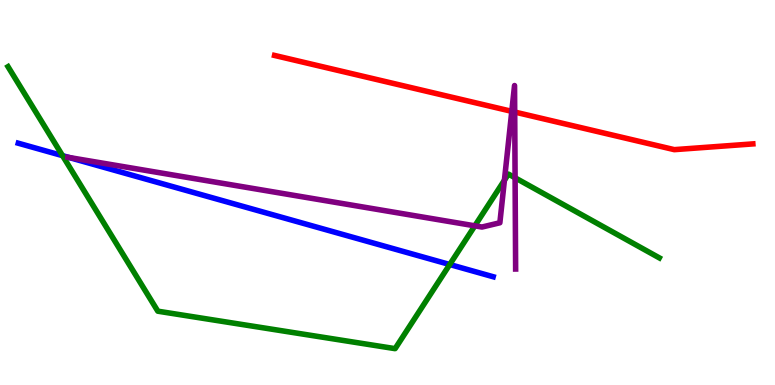[{'lines': ['blue', 'red'], 'intersections': []}, {'lines': ['green', 'red'], 'intersections': []}, {'lines': ['purple', 'red'], 'intersections': [{'x': 6.6, 'y': 7.11}, {'x': 6.64, 'y': 7.09}]}, {'lines': ['blue', 'green'], 'intersections': [{'x': 0.807, 'y': 5.96}, {'x': 5.8, 'y': 3.13}]}, {'lines': ['blue', 'purple'], 'intersections': [{'x': 0.891, 'y': 5.91}]}, {'lines': ['green', 'purple'], 'intersections': [{'x': 6.13, 'y': 4.13}, {'x': 6.51, 'y': 5.32}, {'x': 6.65, 'y': 5.38}]}]